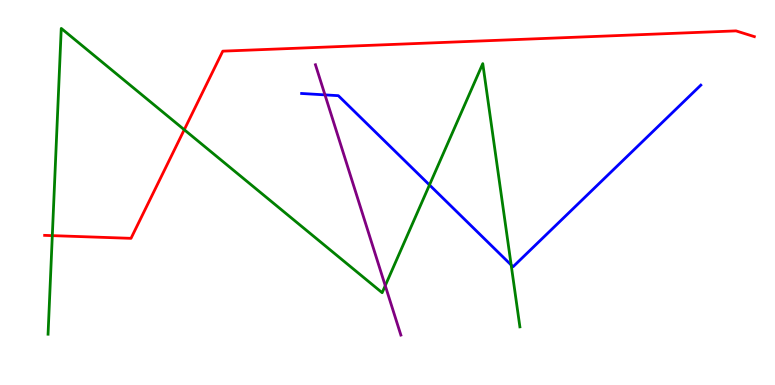[{'lines': ['blue', 'red'], 'intersections': []}, {'lines': ['green', 'red'], 'intersections': [{'x': 0.675, 'y': 3.88}, {'x': 2.38, 'y': 6.63}]}, {'lines': ['purple', 'red'], 'intersections': []}, {'lines': ['blue', 'green'], 'intersections': [{'x': 5.54, 'y': 5.2}, {'x': 6.6, 'y': 3.12}]}, {'lines': ['blue', 'purple'], 'intersections': [{'x': 4.19, 'y': 7.54}]}, {'lines': ['green', 'purple'], 'intersections': [{'x': 4.97, 'y': 2.58}]}]